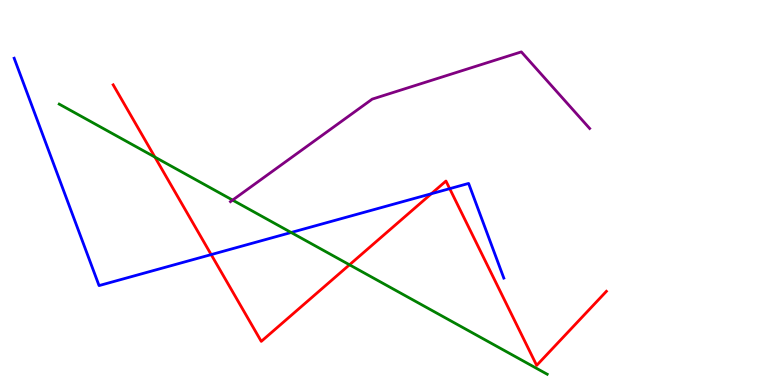[{'lines': ['blue', 'red'], 'intersections': [{'x': 2.72, 'y': 3.39}, {'x': 5.57, 'y': 4.97}, {'x': 5.8, 'y': 5.1}]}, {'lines': ['green', 'red'], 'intersections': [{'x': 2.0, 'y': 5.92}, {'x': 4.51, 'y': 3.12}]}, {'lines': ['purple', 'red'], 'intersections': []}, {'lines': ['blue', 'green'], 'intersections': [{'x': 3.76, 'y': 3.96}]}, {'lines': ['blue', 'purple'], 'intersections': []}, {'lines': ['green', 'purple'], 'intersections': [{'x': 3.0, 'y': 4.8}]}]